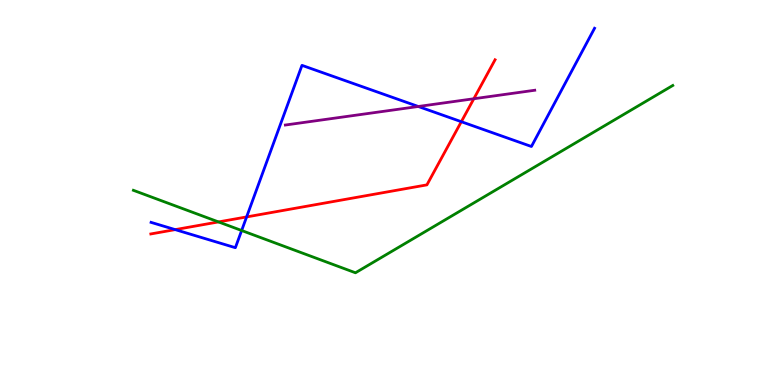[{'lines': ['blue', 'red'], 'intersections': [{'x': 2.26, 'y': 4.04}, {'x': 3.18, 'y': 4.37}, {'x': 5.95, 'y': 6.84}]}, {'lines': ['green', 'red'], 'intersections': [{'x': 2.82, 'y': 4.24}]}, {'lines': ['purple', 'red'], 'intersections': [{'x': 6.11, 'y': 7.44}]}, {'lines': ['blue', 'green'], 'intersections': [{'x': 3.12, 'y': 4.01}]}, {'lines': ['blue', 'purple'], 'intersections': [{'x': 5.4, 'y': 7.23}]}, {'lines': ['green', 'purple'], 'intersections': []}]